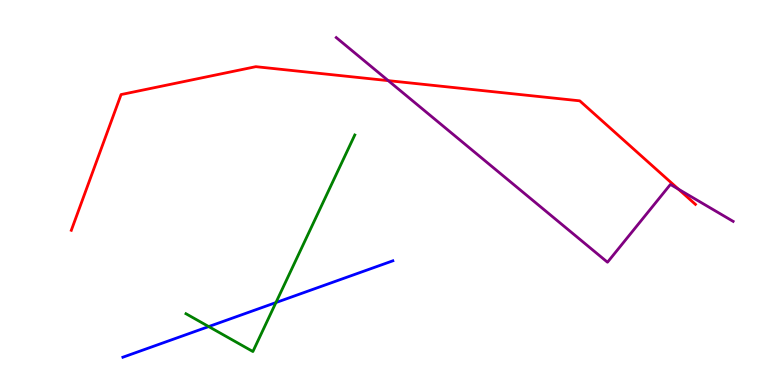[{'lines': ['blue', 'red'], 'intersections': []}, {'lines': ['green', 'red'], 'intersections': []}, {'lines': ['purple', 'red'], 'intersections': [{'x': 5.01, 'y': 7.91}, {'x': 8.75, 'y': 5.09}]}, {'lines': ['blue', 'green'], 'intersections': [{'x': 2.69, 'y': 1.52}, {'x': 3.56, 'y': 2.14}]}, {'lines': ['blue', 'purple'], 'intersections': []}, {'lines': ['green', 'purple'], 'intersections': []}]